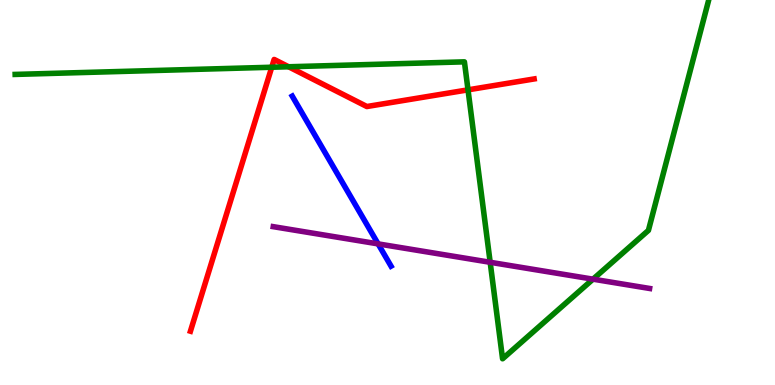[{'lines': ['blue', 'red'], 'intersections': []}, {'lines': ['green', 'red'], 'intersections': [{'x': 3.51, 'y': 8.25}, {'x': 3.72, 'y': 8.27}, {'x': 6.04, 'y': 7.67}]}, {'lines': ['purple', 'red'], 'intersections': []}, {'lines': ['blue', 'green'], 'intersections': []}, {'lines': ['blue', 'purple'], 'intersections': [{'x': 4.88, 'y': 3.67}]}, {'lines': ['green', 'purple'], 'intersections': [{'x': 6.32, 'y': 3.19}, {'x': 7.65, 'y': 2.75}]}]